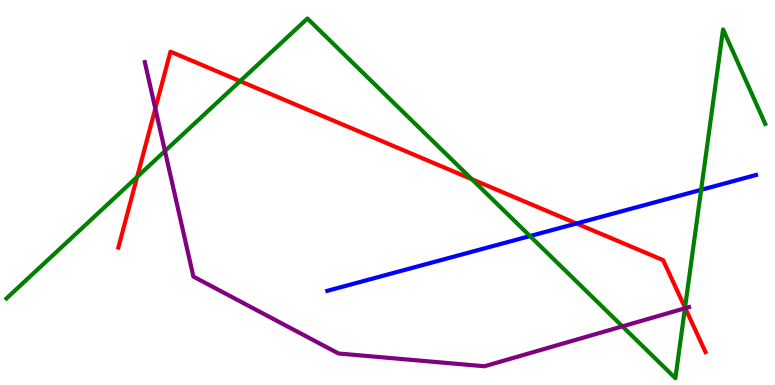[{'lines': ['blue', 'red'], 'intersections': [{'x': 7.44, 'y': 4.2}]}, {'lines': ['green', 'red'], 'intersections': [{'x': 1.77, 'y': 5.41}, {'x': 3.1, 'y': 7.89}, {'x': 6.09, 'y': 5.35}, {'x': 8.84, 'y': 2.01}]}, {'lines': ['purple', 'red'], 'intersections': [{'x': 2.0, 'y': 7.18}, {'x': 8.84, 'y': 1.99}]}, {'lines': ['blue', 'green'], 'intersections': [{'x': 6.84, 'y': 3.87}, {'x': 9.05, 'y': 5.07}]}, {'lines': ['blue', 'purple'], 'intersections': []}, {'lines': ['green', 'purple'], 'intersections': [{'x': 2.13, 'y': 6.08}, {'x': 8.03, 'y': 1.52}, {'x': 8.84, 'y': 1.99}]}]